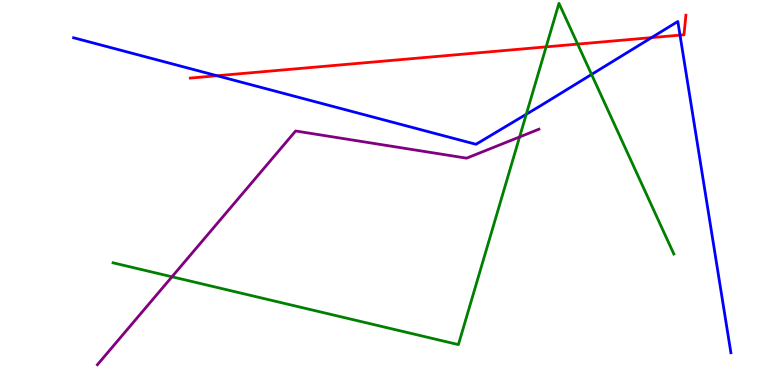[{'lines': ['blue', 'red'], 'intersections': [{'x': 2.8, 'y': 8.03}, {'x': 8.41, 'y': 9.02}, {'x': 8.77, 'y': 9.09}]}, {'lines': ['green', 'red'], 'intersections': [{'x': 7.05, 'y': 8.78}, {'x': 7.45, 'y': 8.85}]}, {'lines': ['purple', 'red'], 'intersections': []}, {'lines': ['blue', 'green'], 'intersections': [{'x': 6.79, 'y': 7.03}, {'x': 7.63, 'y': 8.07}]}, {'lines': ['blue', 'purple'], 'intersections': []}, {'lines': ['green', 'purple'], 'intersections': [{'x': 2.22, 'y': 2.81}, {'x': 6.7, 'y': 6.44}]}]